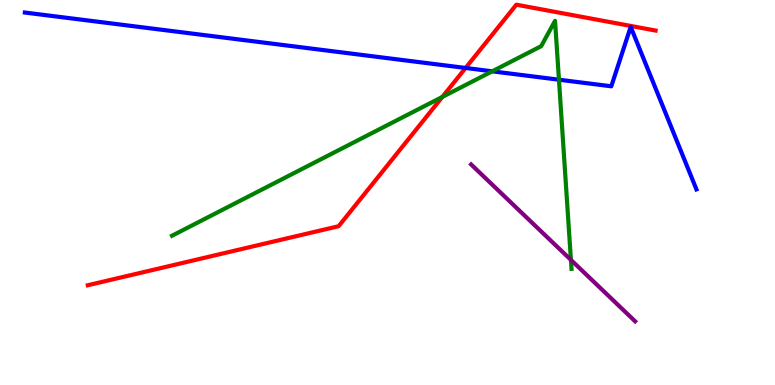[{'lines': ['blue', 'red'], 'intersections': [{'x': 6.01, 'y': 8.23}]}, {'lines': ['green', 'red'], 'intersections': [{'x': 5.71, 'y': 7.48}]}, {'lines': ['purple', 'red'], 'intersections': []}, {'lines': ['blue', 'green'], 'intersections': [{'x': 6.35, 'y': 8.15}, {'x': 7.21, 'y': 7.93}]}, {'lines': ['blue', 'purple'], 'intersections': []}, {'lines': ['green', 'purple'], 'intersections': [{'x': 7.37, 'y': 3.25}]}]